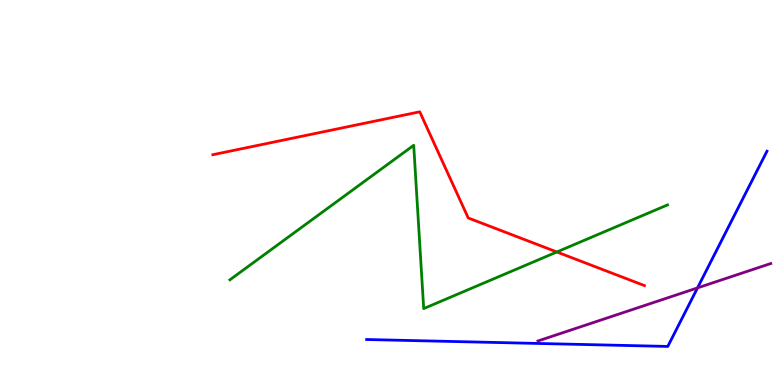[{'lines': ['blue', 'red'], 'intersections': []}, {'lines': ['green', 'red'], 'intersections': [{'x': 7.19, 'y': 3.46}]}, {'lines': ['purple', 'red'], 'intersections': []}, {'lines': ['blue', 'green'], 'intersections': []}, {'lines': ['blue', 'purple'], 'intersections': [{'x': 9.0, 'y': 2.52}]}, {'lines': ['green', 'purple'], 'intersections': []}]